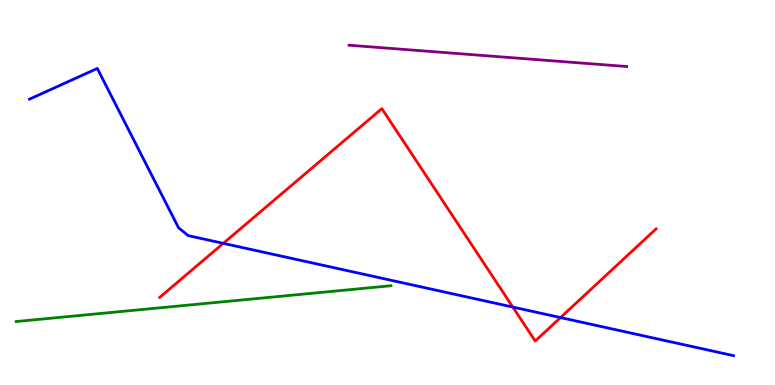[{'lines': ['blue', 'red'], 'intersections': [{'x': 2.88, 'y': 3.68}, {'x': 6.62, 'y': 2.02}, {'x': 7.23, 'y': 1.75}]}, {'lines': ['green', 'red'], 'intersections': []}, {'lines': ['purple', 'red'], 'intersections': []}, {'lines': ['blue', 'green'], 'intersections': []}, {'lines': ['blue', 'purple'], 'intersections': []}, {'lines': ['green', 'purple'], 'intersections': []}]